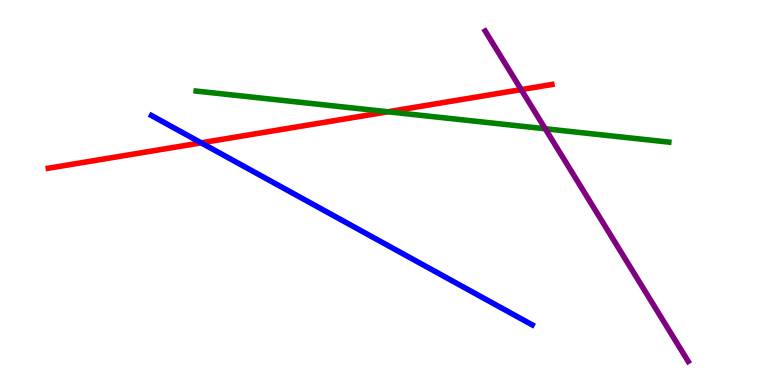[{'lines': ['blue', 'red'], 'intersections': [{'x': 2.6, 'y': 6.29}]}, {'lines': ['green', 'red'], 'intersections': [{'x': 5.01, 'y': 7.1}]}, {'lines': ['purple', 'red'], 'intersections': [{'x': 6.73, 'y': 7.67}]}, {'lines': ['blue', 'green'], 'intersections': []}, {'lines': ['blue', 'purple'], 'intersections': []}, {'lines': ['green', 'purple'], 'intersections': [{'x': 7.04, 'y': 6.66}]}]